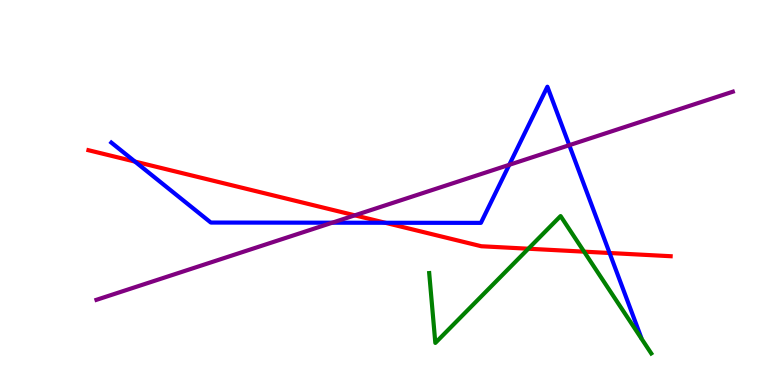[{'lines': ['blue', 'red'], 'intersections': [{'x': 1.74, 'y': 5.8}, {'x': 4.97, 'y': 4.21}, {'x': 7.87, 'y': 3.43}]}, {'lines': ['green', 'red'], 'intersections': [{'x': 6.82, 'y': 3.54}, {'x': 7.54, 'y': 3.46}]}, {'lines': ['purple', 'red'], 'intersections': [{'x': 4.58, 'y': 4.41}]}, {'lines': ['blue', 'green'], 'intersections': []}, {'lines': ['blue', 'purple'], 'intersections': [{'x': 4.29, 'y': 4.22}, {'x': 6.57, 'y': 5.72}, {'x': 7.35, 'y': 6.23}]}, {'lines': ['green', 'purple'], 'intersections': []}]